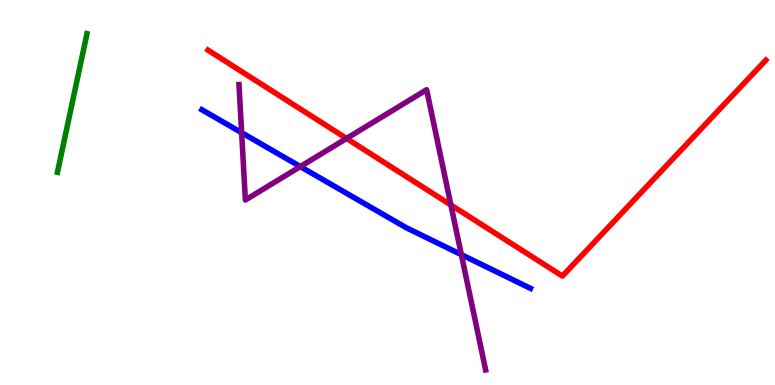[{'lines': ['blue', 'red'], 'intersections': []}, {'lines': ['green', 'red'], 'intersections': []}, {'lines': ['purple', 'red'], 'intersections': [{'x': 4.47, 'y': 6.4}, {'x': 5.82, 'y': 4.68}]}, {'lines': ['blue', 'green'], 'intersections': []}, {'lines': ['blue', 'purple'], 'intersections': [{'x': 3.12, 'y': 6.55}, {'x': 3.88, 'y': 5.67}, {'x': 5.95, 'y': 3.39}]}, {'lines': ['green', 'purple'], 'intersections': []}]